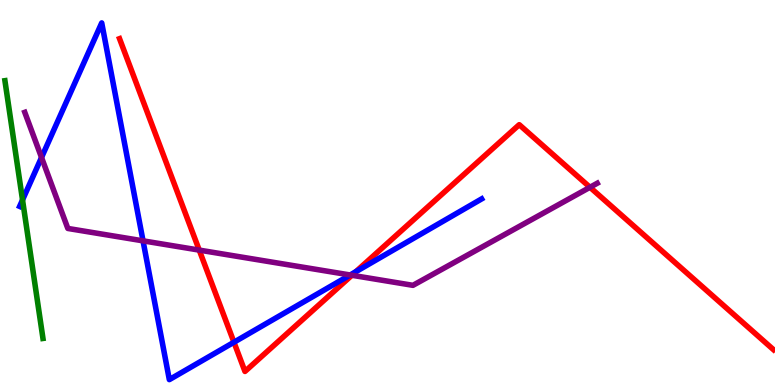[{'lines': ['blue', 'red'], 'intersections': [{'x': 3.02, 'y': 1.11}, {'x': 4.59, 'y': 2.94}]}, {'lines': ['green', 'red'], 'intersections': []}, {'lines': ['purple', 'red'], 'intersections': [{'x': 2.57, 'y': 3.5}, {'x': 4.54, 'y': 2.85}, {'x': 7.61, 'y': 5.14}]}, {'lines': ['blue', 'green'], 'intersections': [{'x': 0.291, 'y': 4.81}]}, {'lines': ['blue', 'purple'], 'intersections': [{'x': 0.536, 'y': 5.91}, {'x': 1.85, 'y': 3.74}, {'x': 4.52, 'y': 2.86}]}, {'lines': ['green', 'purple'], 'intersections': []}]